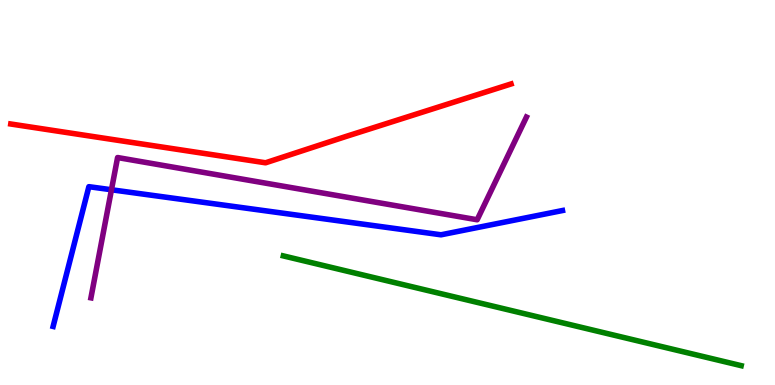[{'lines': ['blue', 'red'], 'intersections': []}, {'lines': ['green', 'red'], 'intersections': []}, {'lines': ['purple', 'red'], 'intersections': []}, {'lines': ['blue', 'green'], 'intersections': []}, {'lines': ['blue', 'purple'], 'intersections': [{'x': 1.44, 'y': 5.07}]}, {'lines': ['green', 'purple'], 'intersections': []}]